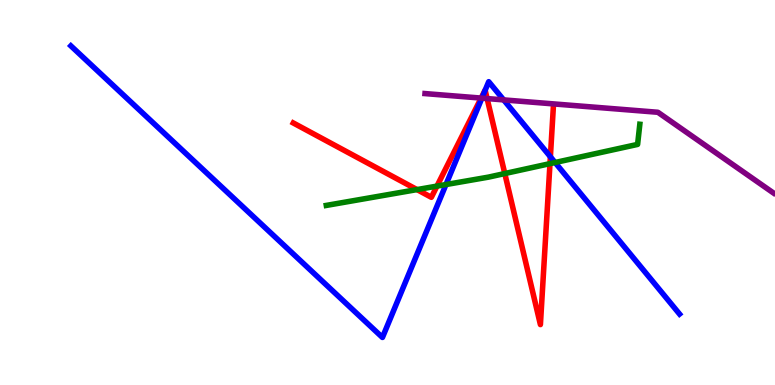[{'lines': ['blue', 'red'], 'intersections': [{'x': 6.26, 'y': 7.66}, {'x': 7.1, 'y': 5.93}]}, {'lines': ['green', 'red'], 'intersections': [{'x': 5.38, 'y': 5.08}, {'x': 5.64, 'y': 5.17}, {'x': 6.51, 'y': 5.49}, {'x': 7.1, 'y': 5.75}]}, {'lines': ['purple', 'red'], 'intersections': [{'x': 6.21, 'y': 7.45}, {'x': 6.29, 'y': 7.44}]}, {'lines': ['blue', 'green'], 'intersections': [{'x': 5.75, 'y': 5.21}, {'x': 7.16, 'y': 5.78}]}, {'lines': ['blue', 'purple'], 'intersections': [{'x': 6.22, 'y': 7.45}, {'x': 6.5, 'y': 7.41}]}, {'lines': ['green', 'purple'], 'intersections': []}]